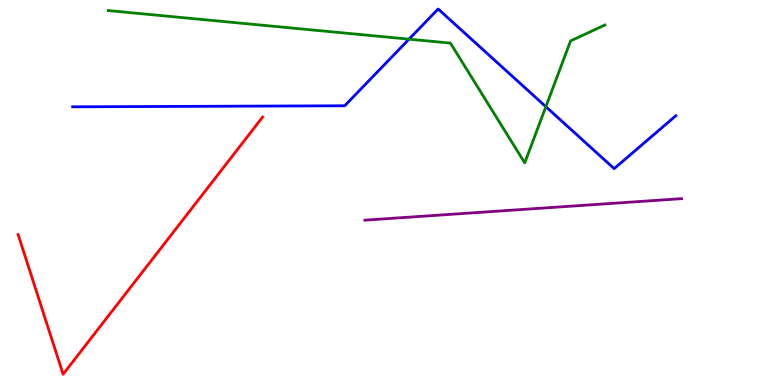[{'lines': ['blue', 'red'], 'intersections': []}, {'lines': ['green', 'red'], 'intersections': []}, {'lines': ['purple', 'red'], 'intersections': []}, {'lines': ['blue', 'green'], 'intersections': [{'x': 5.28, 'y': 8.98}, {'x': 7.04, 'y': 7.23}]}, {'lines': ['blue', 'purple'], 'intersections': []}, {'lines': ['green', 'purple'], 'intersections': []}]